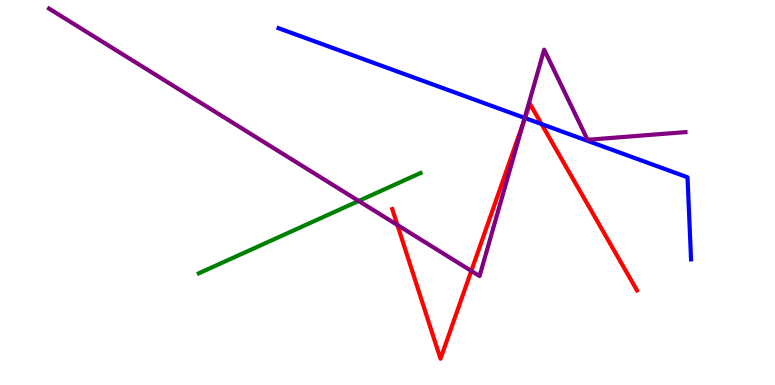[{'lines': ['blue', 'red'], 'intersections': [{'x': 6.77, 'y': 6.93}, {'x': 6.99, 'y': 6.78}]}, {'lines': ['green', 'red'], 'intersections': []}, {'lines': ['purple', 'red'], 'intersections': [{'x': 5.13, 'y': 4.16}, {'x': 6.08, 'y': 2.96}, {'x': 6.75, 'y': 6.82}]}, {'lines': ['blue', 'green'], 'intersections': []}, {'lines': ['blue', 'purple'], 'intersections': [{'x': 6.77, 'y': 6.94}]}, {'lines': ['green', 'purple'], 'intersections': [{'x': 4.63, 'y': 4.78}]}]